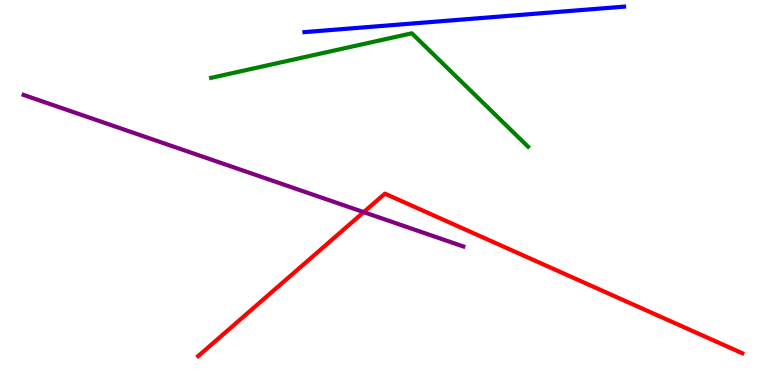[{'lines': ['blue', 'red'], 'intersections': []}, {'lines': ['green', 'red'], 'intersections': []}, {'lines': ['purple', 'red'], 'intersections': [{'x': 4.69, 'y': 4.49}]}, {'lines': ['blue', 'green'], 'intersections': []}, {'lines': ['blue', 'purple'], 'intersections': []}, {'lines': ['green', 'purple'], 'intersections': []}]